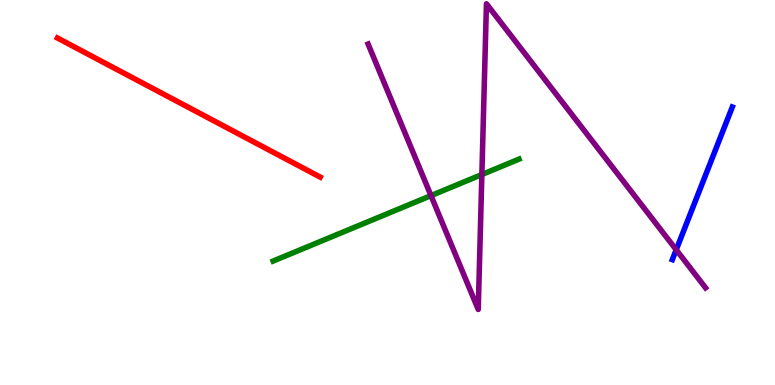[{'lines': ['blue', 'red'], 'intersections': []}, {'lines': ['green', 'red'], 'intersections': []}, {'lines': ['purple', 'red'], 'intersections': []}, {'lines': ['blue', 'green'], 'intersections': []}, {'lines': ['blue', 'purple'], 'intersections': [{'x': 8.73, 'y': 3.51}]}, {'lines': ['green', 'purple'], 'intersections': [{'x': 5.56, 'y': 4.92}, {'x': 6.22, 'y': 5.47}]}]